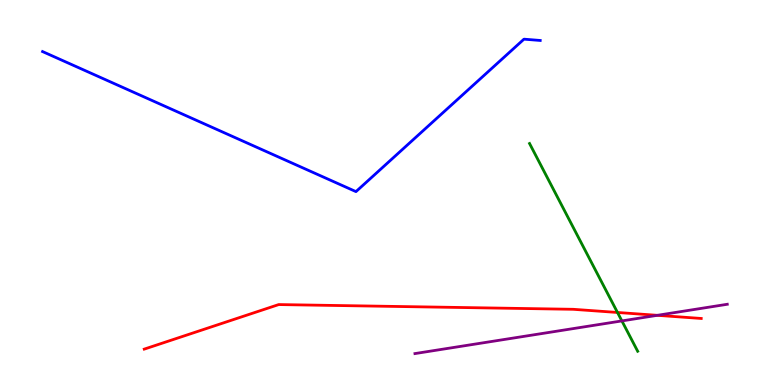[{'lines': ['blue', 'red'], 'intersections': []}, {'lines': ['green', 'red'], 'intersections': [{'x': 7.97, 'y': 1.88}]}, {'lines': ['purple', 'red'], 'intersections': [{'x': 8.48, 'y': 1.81}]}, {'lines': ['blue', 'green'], 'intersections': []}, {'lines': ['blue', 'purple'], 'intersections': []}, {'lines': ['green', 'purple'], 'intersections': [{'x': 8.02, 'y': 1.66}]}]